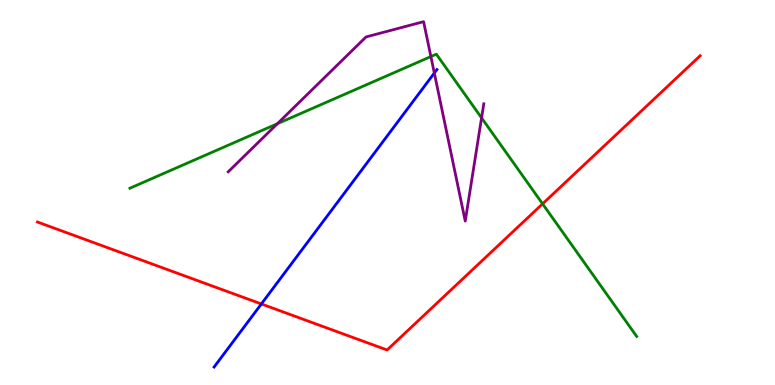[{'lines': ['blue', 'red'], 'intersections': [{'x': 3.37, 'y': 2.1}]}, {'lines': ['green', 'red'], 'intersections': [{'x': 7.0, 'y': 4.71}]}, {'lines': ['purple', 'red'], 'intersections': []}, {'lines': ['blue', 'green'], 'intersections': []}, {'lines': ['blue', 'purple'], 'intersections': [{'x': 5.6, 'y': 8.1}]}, {'lines': ['green', 'purple'], 'intersections': [{'x': 3.58, 'y': 6.79}, {'x': 5.56, 'y': 8.53}, {'x': 6.21, 'y': 6.94}]}]